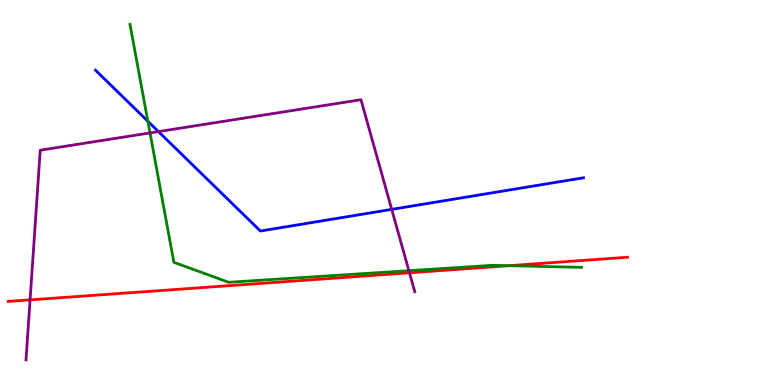[{'lines': ['blue', 'red'], 'intersections': []}, {'lines': ['green', 'red'], 'intersections': [{'x': 6.57, 'y': 3.1}]}, {'lines': ['purple', 'red'], 'intersections': [{'x': 0.388, 'y': 2.21}, {'x': 5.28, 'y': 2.91}]}, {'lines': ['blue', 'green'], 'intersections': [{'x': 1.91, 'y': 6.85}]}, {'lines': ['blue', 'purple'], 'intersections': [{'x': 2.04, 'y': 6.58}, {'x': 5.05, 'y': 4.56}]}, {'lines': ['green', 'purple'], 'intersections': [{'x': 1.94, 'y': 6.55}, {'x': 5.28, 'y': 2.97}]}]